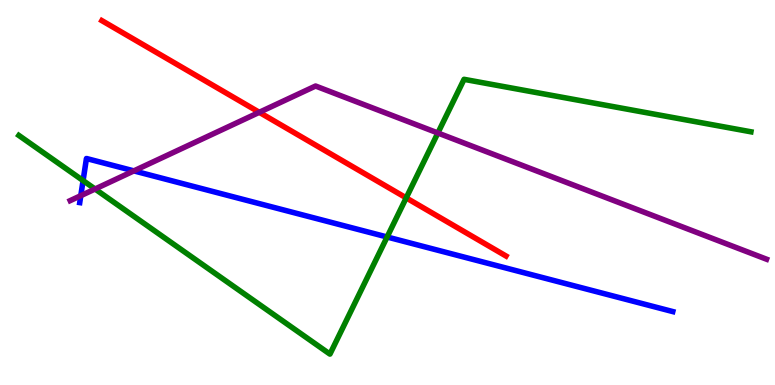[{'lines': ['blue', 'red'], 'intersections': []}, {'lines': ['green', 'red'], 'intersections': [{'x': 5.24, 'y': 4.86}]}, {'lines': ['purple', 'red'], 'intersections': [{'x': 3.35, 'y': 7.08}]}, {'lines': ['blue', 'green'], 'intersections': [{'x': 1.07, 'y': 5.31}, {'x': 4.99, 'y': 3.84}]}, {'lines': ['blue', 'purple'], 'intersections': [{'x': 1.04, 'y': 4.92}, {'x': 1.73, 'y': 5.56}]}, {'lines': ['green', 'purple'], 'intersections': [{'x': 1.23, 'y': 5.09}, {'x': 5.65, 'y': 6.55}]}]